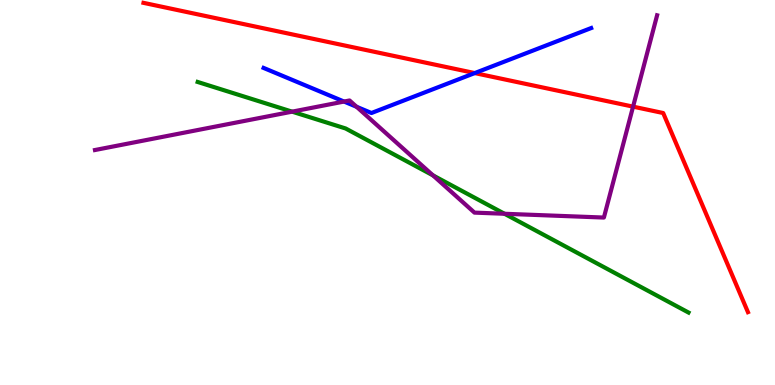[{'lines': ['blue', 'red'], 'intersections': [{'x': 6.13, 'y': 8.1}]}, {'lines': ['green', 'red'], 'intersections': []}, {'lines': ['purple', 'red'], 'intersections': [{'x': 8.17, 'y': 7.23}]}, {'lines': ['blue', 'green'], 'intersections': []}, {'lines': ['blue', 'purple'], 'intersections': [{'x': 4.44, 'y': 7.36}, {'x': 4.6, 'y': 7.23}]}, {'lines': ['green', 'purple'], 'intersections': [{'x': 3.77, 'y': 7.1}, {'x': 5.59, 'y': 5.44}, {'x': 6.51, 'y': 4.45}]}]